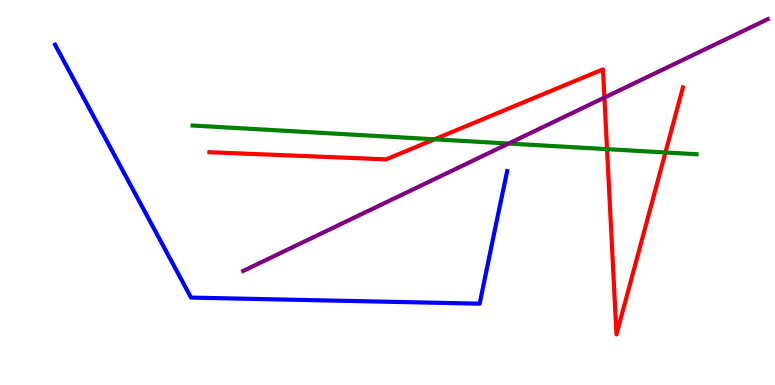[{'lines': ['blue', 'red'], 'intersections': []}, {'lines': ['green', 'red'], 'intersections': [{'x': 5.61, 'y': 6.38}, {'x': 7.83, 'y': 6.13}, {'x': 8.59, 'y': 6.04}]}, {'lines': ['purple', 'red'], 'intersections': [{'x': 7.8, 'y': 7.47}]}, {'lines': ['blue', 'green'], 'intersections': []}, {'lines': ['blue', 'purple'], 'intersections': []}, {'lines': ['green', 'purple'], 'intersections': [{'x': 6.56, 'y': 6.27}]}]